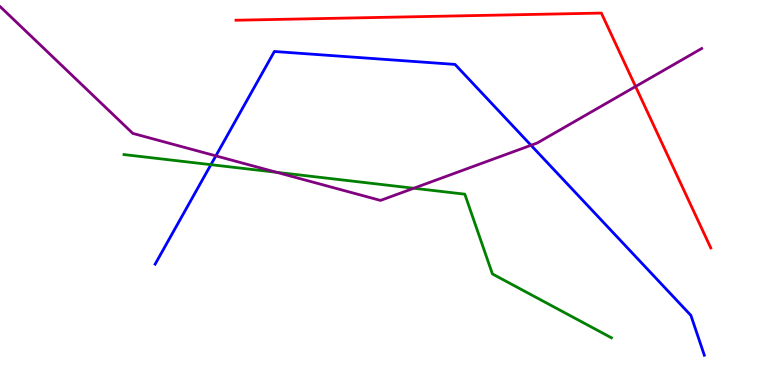[{'lines': ['blue', 'red'], 'intersections': []}, {'lines': ['green', 'red'], 'intersections': []}, {'lines': ['purple', 'red'], 'intersections': [{'x': 8.2, 'y': 7.75}]}, {'lines': ['blue', 'green'], 'intersections': [{'x': 2.72, 'y': 5.72}]}, {'lines': ['blue', 'purple'], 'intersections': [{'x': 2.79, 'y': 5.95}, {'x': 6.85, 'y': 6.23}]}, {'lines': ['green', 'purple'], 'intersections': [{'x': 3.57, 'y': 5.52}, {'x': 5.34, 'y': 5.11}]}]